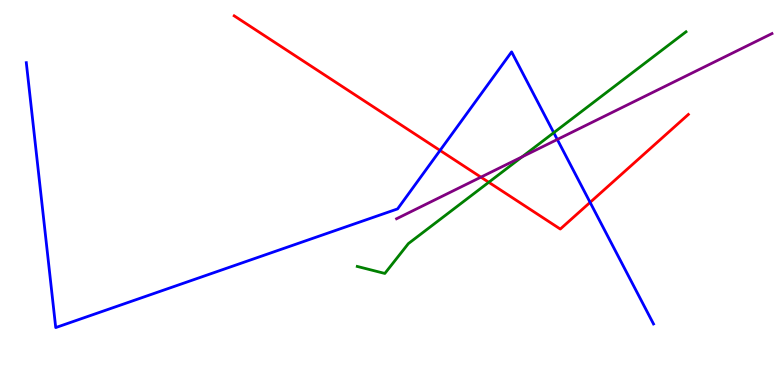[{'lines': ['blue', 'red'], 'intersections': [{'x': 5.68, 'y': 6.09}, {'x': 7.61, 'y': 4.74}]}, {'lines': ['green', 'red'], 'intersections': [{'x': 6.31, 'y': 5.27}]}, {'lines': ['purple', 'red'], 'intersections': [{'x': 6.21, 'y': 5.4}]}, {'lines': ['blue', 'green'], 'intersections': [{'x': 7.15, 'y': 6.55}]}, {'lines': ['blue', 'purple'], 'intersections': [{'x': 7.19, 'y': 6.38}]}, {'lines': ['green', 'purple'], 'intersections': [{'x': 6.74, 'y': 5.93}]}]